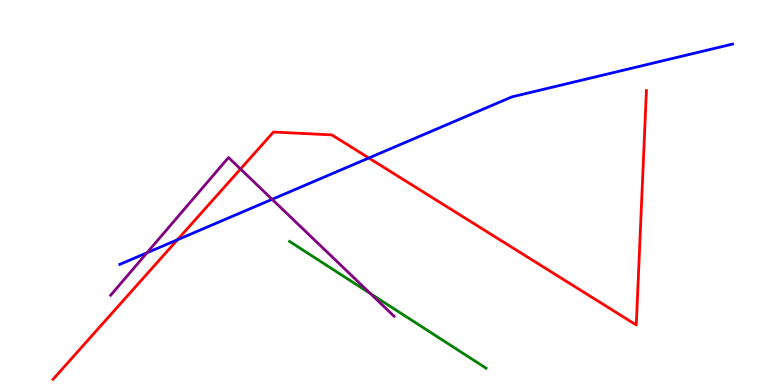[{'lines': ['blue', 'red'], 'intersections': [{'x': 2.29, 'y': 3.77}, {'x': 4.76, 'y': 5.9}]}, {'lines': ['green', 'red'], 'intersections': []}, {'lines': ['purple', 'red'], 'intersections': [{'x': 3.1, 'y': 5.61}]}, {'lines': ['blue', 'green'], 'intersections': []}, {'lines': ['blue', 'purple'], 'intersections': [{'x': 1.9, 'y': 3.43}, {'x': 3.51, 'y': 4.82}]}, {'lines': ['green', 'purple'], 'intersections': [{'x': 4.78, 'y': 2.37}]}]